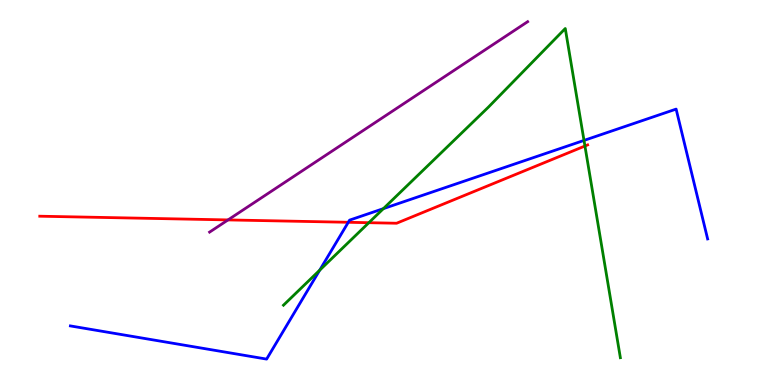[{'lines': ['blue', 'red'], 'intersections': [{'x': 4.49, 'y': 4.23}]}, {'lines': ['green', 'red'], 'intersections': [{'x': 4.76, 'y': 4.22}, {'x': 7.55, 'y': 6.21}]}, {'lines': ['purple', 'red'], 'intersections': [{'x': 2.94, 'y': 4.29}]}, {'lines': ['blue', 'green'], 'intersections': [{'x': 4.12, 'y': 2.98}, {'x': 4.95, 'y': 4.58}, {'x': 7.54, 'y': 6.35}]}, {'lines': ['blue', 'purple'], 'intersections': []}, {'lines': ['green', 'purple'], 'intersections': []}]